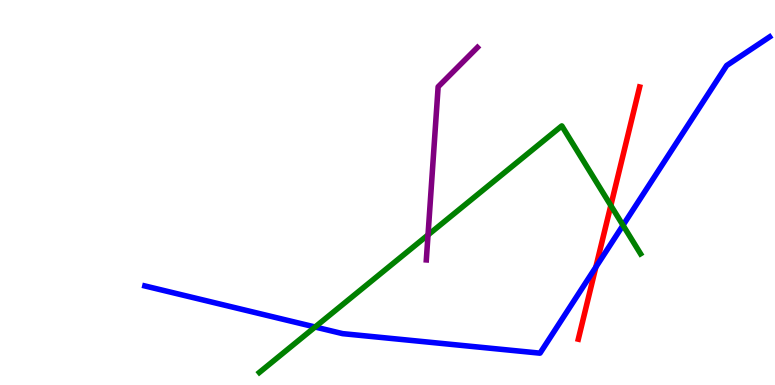[{'lines': ['blue', 'red'], 'intersections': [{'x': 7.69, 'y': 3.06}]}, {'lines': ['green', 'red'], 'intersections': [{'x': 7.88, 'y': 4.66}]}, {'lines': ['purple', 'red'], 'intersections': []}, {'lines': ['blue', 'green'], 'intersections': [{'x': 4.07, 'y': 1.51}, {'x': 8.04, 'y': 4.15}]}, {'lines': ['blue', 'purple'], 'intersections': []}, {'lines': ['green', 'purple'], 'intersections': [{'x': 5.52, 'y': 3.9}]}]